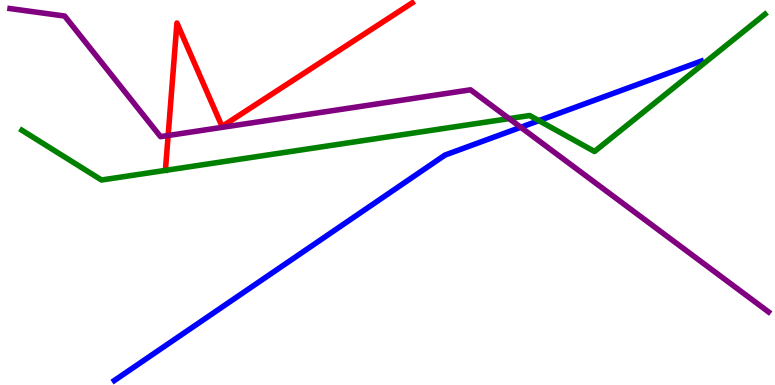[{'lines': ['blue', 'red'], 'intersections': []}, {'lines': ['green', 'red'], 'intersections': []}, {'lines': ['purple', 'red'], 'intersections': [{'x': 2.17, 'y': 6.48}]}, {'lines': ['blue', 'green'], 'intersections': [{'x': 6.95, 'y': 6.87}]}, {'lines': ['blue', 'purple'], 'intersections': [{'x': 6.72, 'y': 6.69}]}, {'lines': ['green', 'purple'], 'intersections': [{'x': 6.57, 'y': 6.92}]}]